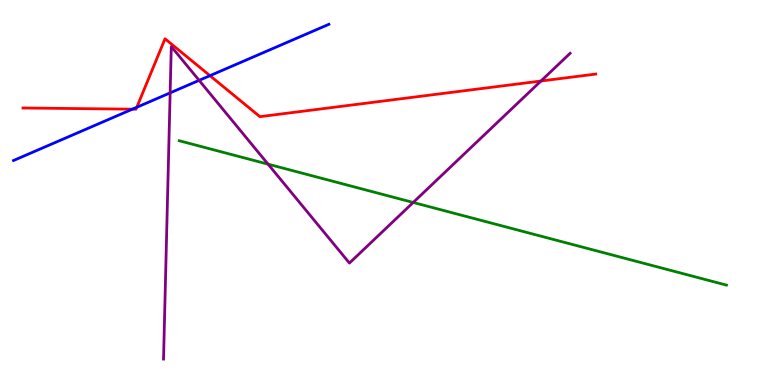[{'lines': ['blue', 'red'], 'intersections': [{'x': 1.71, 'y': 7.16}, {'x': 1.77, 'y': 7.21}, {'x': 2.71, 'y': 8.03}]}, {'lines': ['green', 'red'], 'intersections': []}, {'lines': ['purple', 'red'], 'intersections': [{'x': 6.98, 'y': 7.9}]}, {'lines': ['blue', 'green'], 'intersections': []}, {'lines': ['blue', 'purple'], 'intersections': [{'x': 2.2, 'y': 7.59}, {'x': 2.57, 'y': 7.91}]}, {'lines': ['green', 'purple'], 'intersections': [{'x': 3.46, 'y': 5.74}, {'x': 5.33, 'y': 4.74}]}]